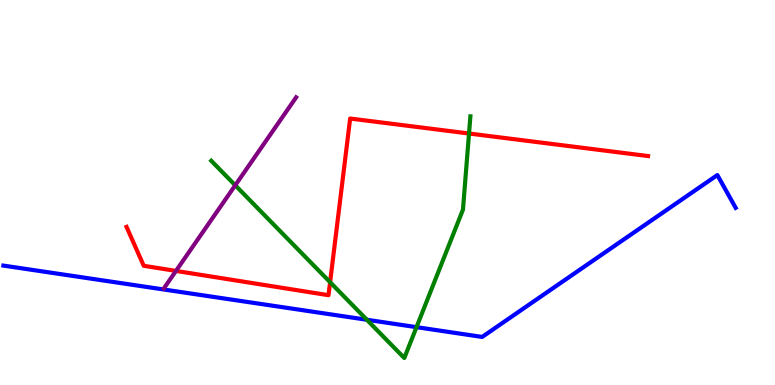[{'lines': ['blue', 'red'], 'intersections': []}, {'lines': ['green', 'red'], 'intersections': [{'x': 4.26, 'y': 2.67}, {'x': 6.05, 'y': 6.53}]}, {'lines': ['purple', 'red'], 'intersections': [{'x': 2.27, 'y': 2.96}]}, {'lines': ['blue', 'green'], 'intersections': [{'x': 4.73, 'y': 1.69}, {'x': 5.37, 'y': 1.5}]}, {'lines': ['blue', 'purple'], 'intersections': []}, {'lines': ['green', 'purple'], 'intersections': [{'x': 3.04, 'y': 5.19}]}]